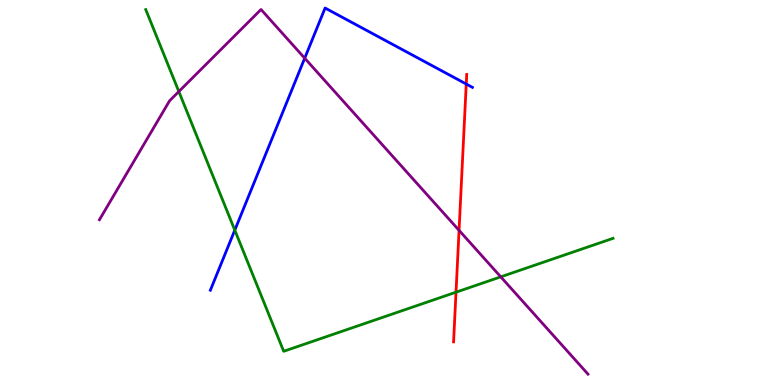[{'lines': ['blue', 'red'], 'intersections': [{'x': 6.02, 'y': 7.82}]}, {'lines': ['green', 'red'], 'intersections': [{'x': 5.88, 'y': 2.41}]}, {'lines': ['purple', 'red'], 'intersections': [{'x': 5.92, 'y': 4.02}]}, {'lines': ['blue', 'green'], 'intersections': [{'x': 3.03, 'y': 4.02}]}, {'lines': ['blue', 'purple'], 'intersections': [{'x': 3.93, 'y': 8.49}]}, {'lines': ['green', 'purple'], 'intersections': [{'x': 2.31, 'y': 7.62}, {'x': 6.46, 'y': 2.81}]}]